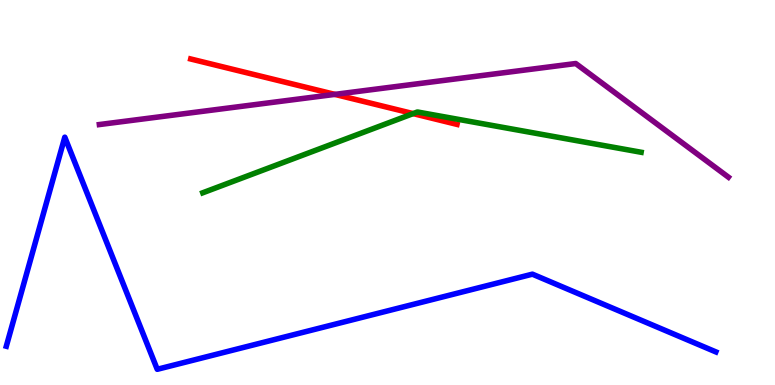[{'lines': ['blue', 'red'], 'intersections': []}, {'lines': ['green', 'red'], 'intersections': [{'x': 5.33, 'y': 7.05}]}, {'lines': ['purple', 'red'], 'intersections': [{'x': 4.32, 'y': 7.55}]}, {'lines': ['blue', 'green'], 'intersections': []}, {'lines': ['blue', 'purple'], 'intersections': []}, {'lines': ['green', 'purple'], 'intersections': []}]